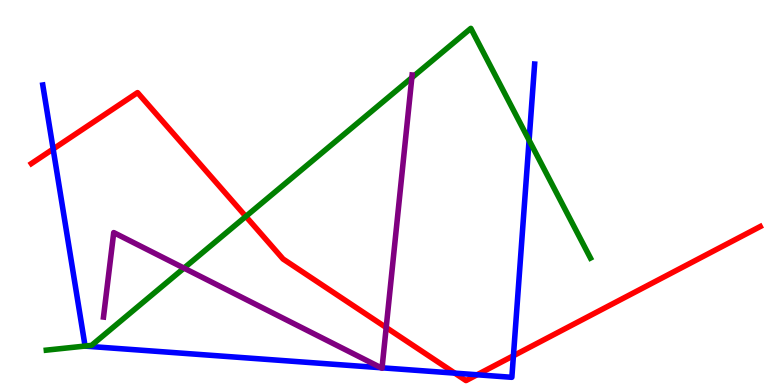[{'lines': ['blue', 'red'], 'intersections': [{'x': 0.686, 'y': 6.13}, {'x': 5.87, 'y': 0.308}, {'x': 6.16, 'y': 0.266}, {'x': 6.62, 'y': 0.76}]}, {'lines': ['green', 'red'], 'intersections': [{'x': 3.17, 'y': 4.38}]}, {'lines': ['purple', 'red'], 'intersections': [{'x': 4.98, 'y': 1.49}]}, {'lines': ['blue', 'green'], 'intersections': [{'x': 1.1, 'y': 1.01}, {'x': 6.83, 'y': 6.36}]}, {'lines': ['blue', 'purple'], 'intersections': [{'x': 4.92, 'y': 0.448}, {'x': 4.93, 'y': 0.446}]}, {'lines': ['green', 'purple'], 'intersections': [{'x': 2.37, 'y': 3.04}, {'x': 5.31, 'y': 7.98}]}]